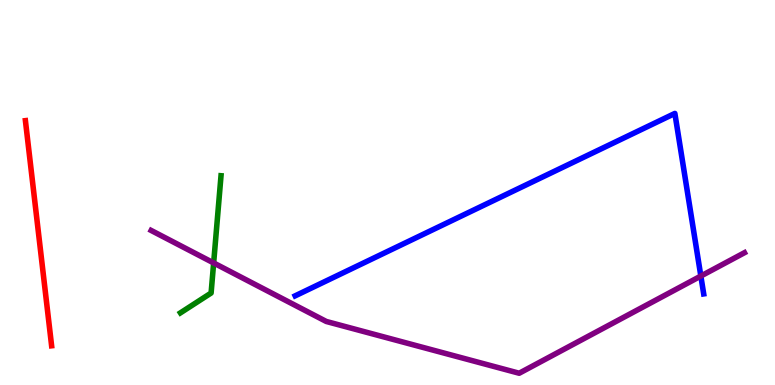[{'lines': ['blue', 'red'], 'intersections': []}, {'lines': ['green', 'red'], 'intersections': []}, {'lines': ['purple', 'red'], 'intersections': []}, {'lines': ['blue', 'green'], 'intersections': []}, {'lines': ['blue', 'purple'], 'intersections': [{'x': 9.04, 'y': 2.83}]}, {'lines': ['green', 'purple'], 'intersections': [{'x': 2.76, 'y': 3.17}]}]